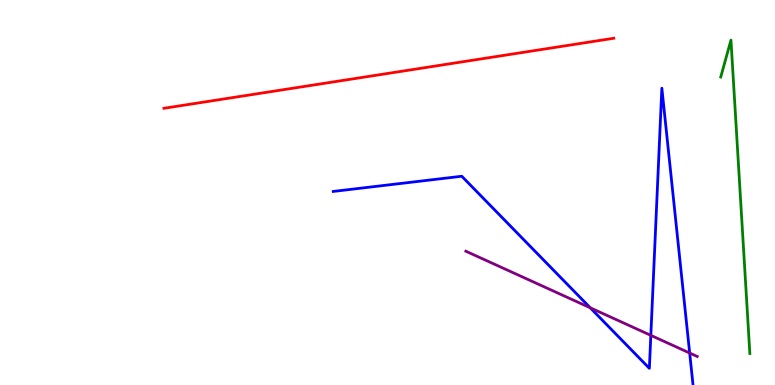[{'lines': ['blue', 'red'], 'intersections': []}, {'lines': ['green', 'red'], 'intersections': []}, {'lines': ['purple', 'red'], 'intersections': []}, {'lines': ['blue', 'green'], 'intersections': []}, {'lines': ['blue', 'purple'], 'intersections': [{'x': 7.62, 'y': 2.01}, {'x': 8.4, 'y': 1.29}, {'x': 8.9, 'y': 0.831}]}, {'lines': ['green', 'purple'], 'intersections': []}]